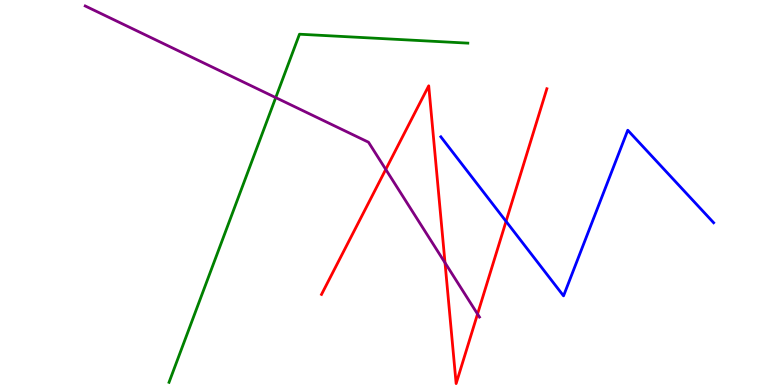[{'lines': ['blue', 'red'], 'intersections': [{'x': 6.53, 'y': 4.25}]}, {'lines': ['green', 'red'], 'intersections': []}, {'lines': ['purple', 'red'], 'intersections': [{'x': 4.98, 'y': 5.6}, {'x': 5.74, 'y': 3.17}, {'x': 6.16, 'y': 1.84}]}, {'lines': ['blue', 'green'], 'intersections': []}, {'lines': ['blue', 'purple'], 'intersections': []}, {'lines': ['green', 'purple'], 'intersections': [{'x': 3.56, 'y': 7.46}]}]